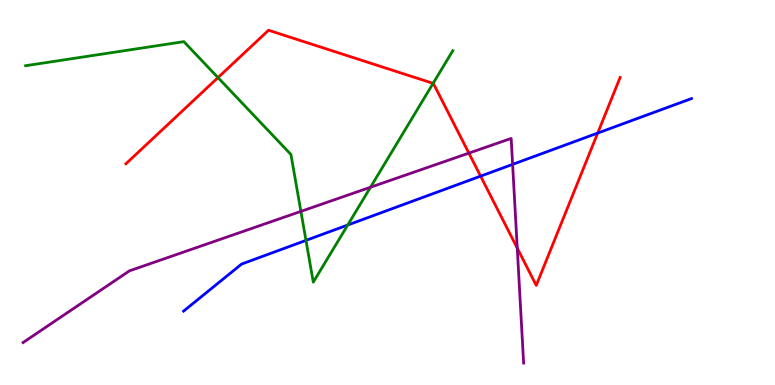[{'lines': ['blue', 'red'], 'intersections': [{'x': 6.2, 'y': 5.42}, {'x': 7.71, 'y': 6.54}]}, {'lines': ['green', 'red'], 'intersections': [{'x': 2.81, 'y': 7.98}, {'x': 5.59, 'y': 7.83}]}, {'lines': ['purple', 'red'], 'intersections': [{'x': 6.05, 'y': 6.02}, {'x': 6.67, 'y': 3.56}]}, {'lines': ['blue', 'green'], 'intersections': [{'x': 3.95, 'y': 3.76}, {'x': 4.49, 'y': 4.16}]}, {'lines': ['blue', 'purple'], 'intersections': [{'x': 6.61, 'y': 5.73}]}, {'lines': ['green', 'purple'], 'intersections': [{'x': 3.88, 'y': 4.51}, {'x': 4.78, 'y': 5.14}]}]